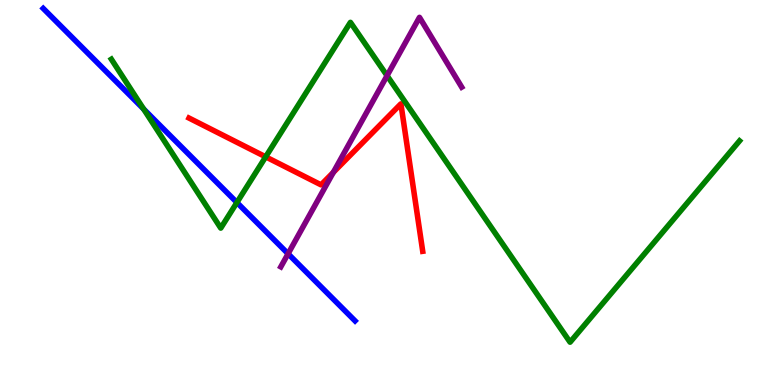[{'lines': ['blue', 'red'], 'intersections': []}, {'lines': ['green', 'red'], 'intersections': [{'x': 3.43, 'y': 5.93}]}, {'lines': ['purple', 'red'], 'intersections': [{'x': 4.3, 'y': 5.52}]}, {'lines': ['blue', 'green'], 'intersections': [{'x': 1.85, 'y': 7.17}, {'x': 3.06, 'y': 4.74}]}, {'lines': ['blue', 'purple'], 'intersections': [{'x': 3.72, 'y': 3.41}]}, {'lines': ['green', 'purple'], 'intersections': [{'x': 4.99, 'y': 8.03}]}]